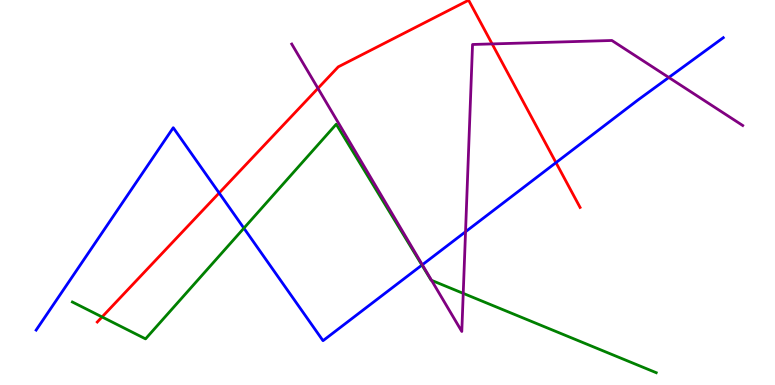[{'lines': ['blue', 'red'], 'intersections': [{'x': 2.83, 'y': 4.99}, {'x': 7.17, 'y': 5.78}]}, {'lines': ['green', 'red'], 'intersections': [{'x': 1.32, 'y': 1.77}]}, {'lines': ['purple', 'red'], 'intersections': [{'x': 4.1, 'y': 7.71}, {'x': 6.35, 'y': 8.86}]}, {'lines': ['blue', 'green'], 'intersections': [{'x': 3.15, 'y': 4.07}, {'x': 5.44, 'y': 3.11}]}, {'lines': ['blue', 'purple'], 'intersections': [{'x': 5.45, 'y': 3.12}, {'x': 6.01, 'y': 3.98}, {'x': 8.63, 'y': 7.99}]}, {'lines': ['green', 'purple'], 'intersections': [{'x': 5.57, 'y': 2.72}, {'x': 5.98, 'y': 2.38}]}]